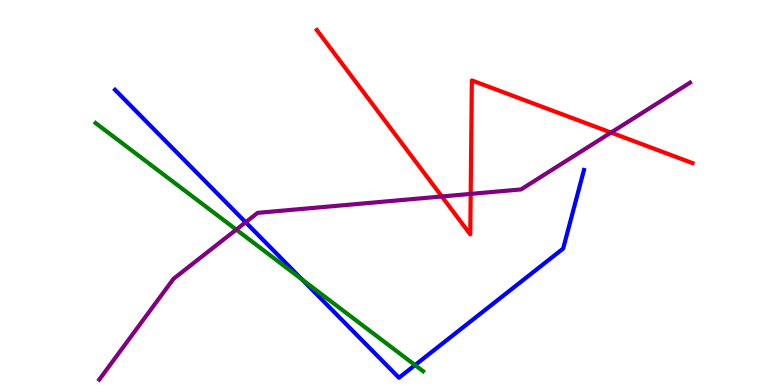[{'lines': ['blue', 'red'], 'intersections': []}, {'lines': ['green', 'red'], 'intersections': []}, {'lines': ['purple', 'red'], 'intersections': [{'x': 5.7, 'y': 4.9}, {'x': 6.07, 'y': 4.96}, {'x': 7.88, 'y': 6.56}]}, {'lines': ['blue', 'green'], 'intersections': [{'x': 3.9, 'y': 2.74}, {'x': 5.36, 'y': 0.517}]}, {'lines': ['blue', 'purple'], 'intersections': [{'x': 3.17, 'y': 4.23}]}, {'lines': ['green', 'purple'], 'intersections': [{'x': 3.05, 'y': 4.04}]}]